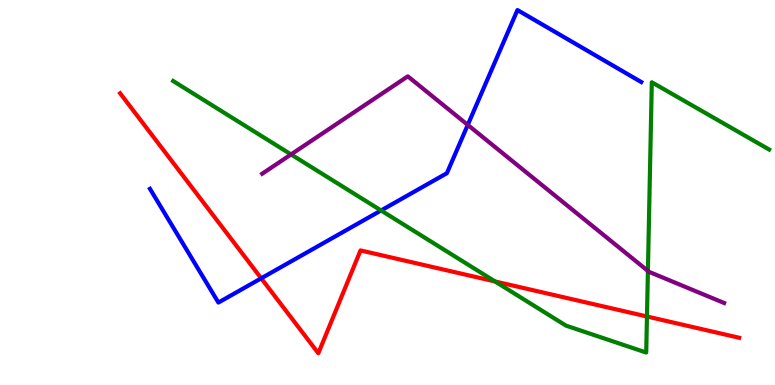[{'lines': ['blue', 'red'], 'intersections': [{'x': 3.37, 'y': 2.77}]}, {'lines': ['green', 'red'], 'intersections': [{'x': 6.39, 'y': 2.69}, {'x': 8.35, 'y': 1.78}]}, {'lines': ['purple', 'red'], 'intersections': []}, {'lines': ['blue', 'green'], 'intersections': [{'x': 4.92, 'y': 4.53}]}, {'lines': ['blue', 'purple'], 'intersections': [{'x': 6.04, 'y': 6.76}]}, {'lines': ['green', 'purple'], 'intersections': [{'x': 3.76, 'y': 5.99}, {'x': 8.36, 'y': 2.96}]}]